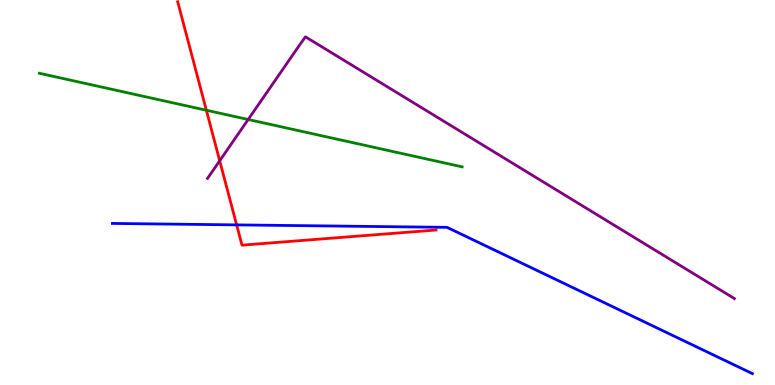[{'lines': ['blue', 'red'], 'intersections': [{'x': 3.05, 'y': 4.16}]}, {'lines': ['green', 'red'], 'intersections': [{'x': 2.66, 'y': 7.14}]}, {'lines': ['purple', 'red'], 'intersections': [{'x': 2.83, 'y': 5.82}]}, {'lines': ['blue', 'green'], 'intersections': []}, {'lines': ['blue', 'purple'], 'intersections': []}, {'lines': ['green', 'purple'], 'intersections': [{'x': 3.2, 'y': 6.9}]}]